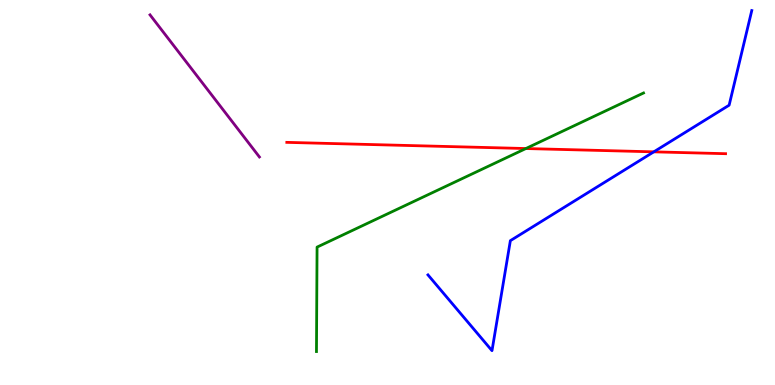[{'lines': ['blue', 'red'], 'intersections': [{'x': 8.44, 'y': 6.06}]}, {'lines': ['green', 'red'], 'intersections': [{'x': 6.79, 'y': 6.14}]}, {'lines': ['purple', 'red'], 'intersections': []}, {'lines': ['blue', 'green'], 'intersections': []}, {'lines': ['blue', 'purple'], 'intersections': []}, {'lines': ['green', 'purple'], 'intersections': []}]